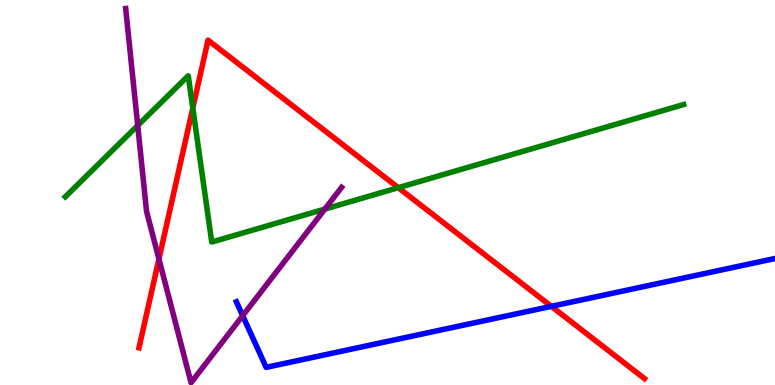[{'lines': ['blue', 'red'], 'intersections': [{'x': 7.11, 'y': 2.04}]}, {'lines': ['green', 'red'], 'intersections': [{'x': 2.49, 'y': 7.19}, {'x': 5.14, 'y': 5.13}]}, {'lines': ['purple', 'red'], 'intersections': [{'x': 2.05, 'y': 3.27}]}, {'lines': ['blue', 'green'], 'intersections': []}, {'lines': ['blue', 'purple'], 'intersections': [{'x': 3.13, 'y': 1.8}]}, {'lines': ['green', 'purple'], 'intersections': [{'x': 1.78, 'y': 6.74}, {'x': 4.19, 'y': 4.57}]}]